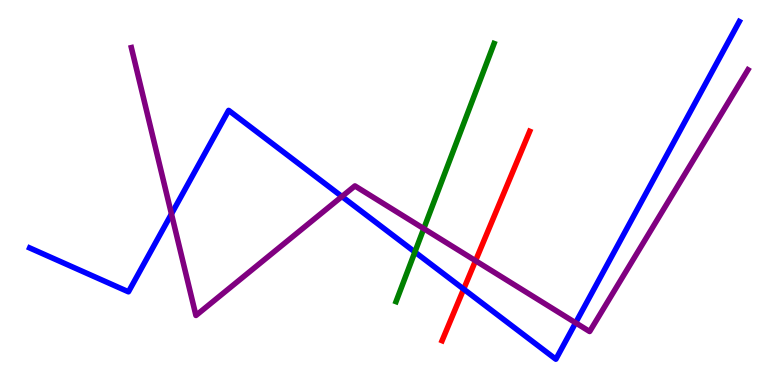[{'lines': ['blue', 'red'], 'intersections': [{'x': 5.98, 'y': 2.49}]}, {'lines': ['green', 'red'], 'intersections': []}, {'lines': ['purple', 'red'], 'intersections': [{'x': 6.14, 'y': 3.23}]}, {'lines': ['blue', 'green'], 'intersections': [{'x': 5.35, 'y': 3.45}]}, {'lines': ['blue', 'purple'], 'intersections': [{'x': 2.21, 'y': 4.44}, {'x': 4.41, 'y': 4.9}, {'x': 7.43, 'y': 1.62}]}, {'lines': ['green', 'purple'], 'intersections': [{'x': 5.47, 'y': 4.06}]}]